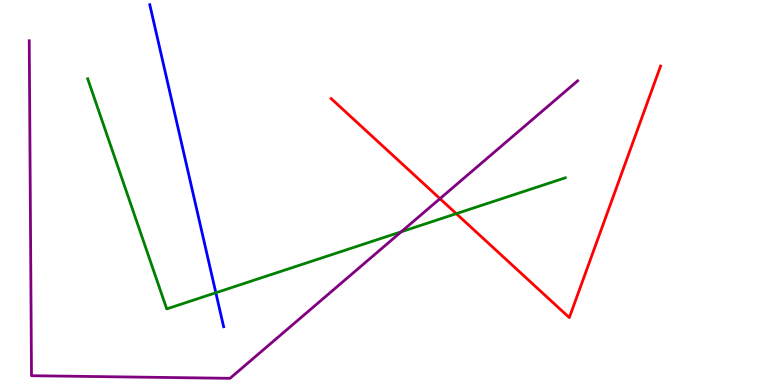[{'lines': ['blue', 'red'], 'intersections': []}, {'lines': ['green', 'red'], 'intersections': [{'x': 5.89, 'y': 4.45}]}, {'lines': ['purple', 'red'], 'intersections': [{'x': 5.68, 'y': 4.84}]}, {'lines': ['blue', 'green'], 'intersections': [{'x': 2.79, 'y': 2.4}]}, {'lines': ['blue', 'purple'], 'intersections': []}, {'lines': ['green', 'purple'], 'intersections': [{'x': 5.18, 'y': 3.98}]}]